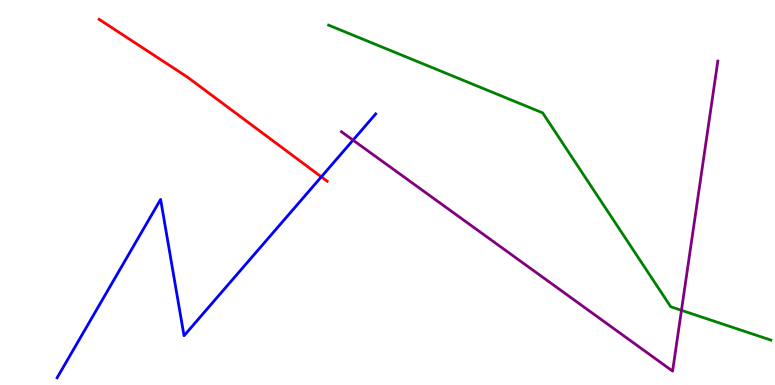[{'lines': ['blue', 'red'], 'intersections': [{'x': 4.15, 'y': 5.41}]}, {'lines': ['green', 'red'], 'intersections': []}, {'lines': ['purple', 'red'], 'intersections': []}, {'lines': ['blue', 'green'], 'intersections': []}, {'lines': ['blue', 'purple'], 'intersections': [{'x': 4.56, 'y': 6.36}]}, {'lines': ['green', 'purple'], 'intersections': [{'x': 8.79, 'y': 1.94}]}]